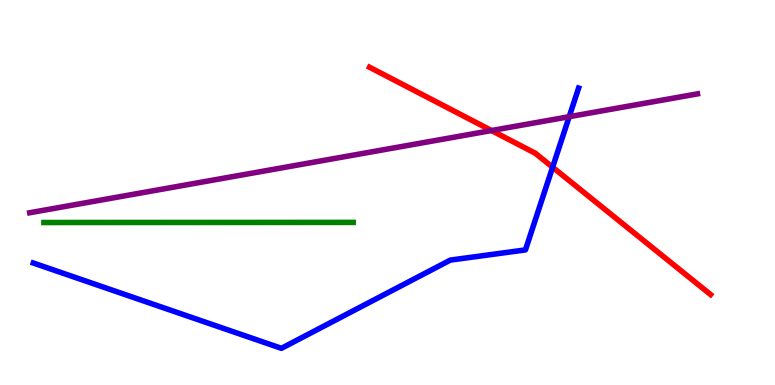[{'lines': ['blue', 'red'], 'intersections': [{'x': 7.13, 'y': 5.66}]}, {'lines': ['green', 'red'], 'intersections': []}, {'lines': ['purple', 'red'], 'intersections': [{'x': 6.34, 'y': 6.61}]}, {'lines': ['blue', 'green'], 'intersections': []}, {'lines': ['blue', 'purple'], 'intersections': [{'x': 7.34, 'y': 6.97}]}, {'lines': ['green', 'purple'], 'intersections': []}]